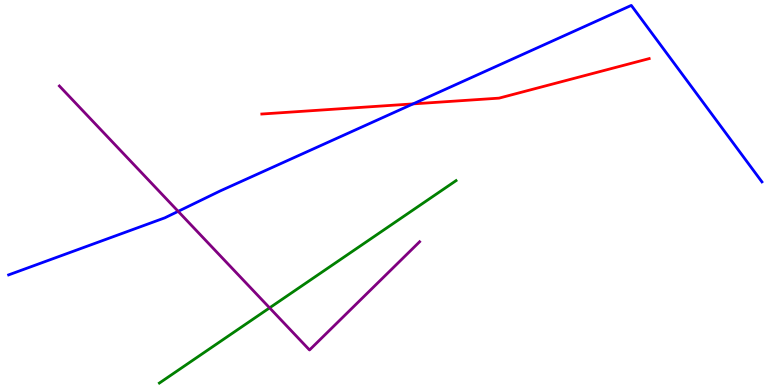[{'lines': ['blue', 'red'], 'intersections': [{'x': 5.33, 'y': 7.3}]}, {'lines': ['green', 'red'], 'intersections': []}, {'lines': ['purple', 'red'], 'intersections': []}, {'lines': ['blue', 'green'], 'intersections': []}, {'lines': ['blue', 'purple'], 'intersections': [{'x': 2.3, 'y': 4.51}]}, {'lines': ['green', 'purple'], 'intersections': [{'x': 3.48, 'y': 2.0}]}]